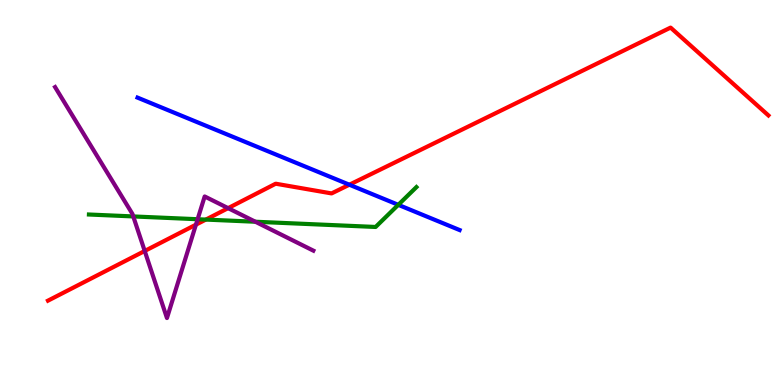[{'lines': ['blue', 'red'], 'intersections': [{'x': 4.51, 'y': 5.2}]}, {'lines': ['green', 'red'], 'intersections': [{'x': 2.66, 'y': 4.3}]}, {'lines': ['purple', 'red'], 'intersections': [{'x': 1.87, 'y': 3.48}, {'x': 2.53, 'y': 4.16}, {'x': 2.94, 'y': 4.59}]}, {'lines': ['blue', 'green'], 'intersections': [{'x': 5.14, 'y': 4.68}]}, {'lines': ['blue', 'purple'], 'intersections': []}, {'lines': ['green', 'purple'], 'intersections': [{'x': 1.72, 'y': 4.38}, {'x': 2.55, 'y': 4.31}, {'x': 3.3, 'y': 4.24}]}]